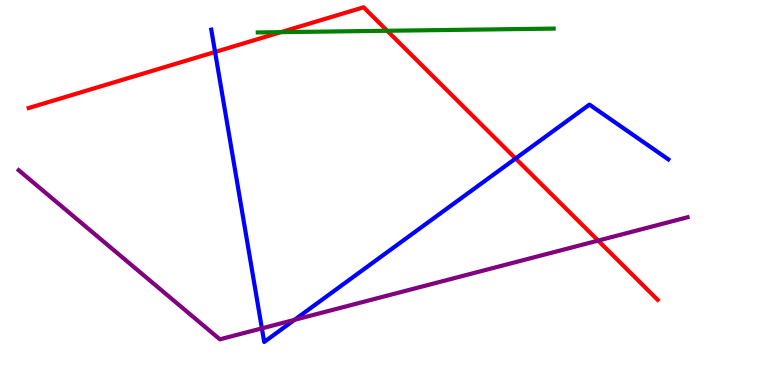[{'lines': ['blue', 'red'], 'intersections': [{'x': 2.78, 'y': 8.65}, {'x': 6.65, 'y': 5.88}]}, {'lines': ['green', 'red'], 'intersections': [{'x': 3.63, 'y': 9.17}, {'x': 5.0, 'y': 9.2}]}, {'lines': ['purple', 'red'], 'intersections': [{'x': 7.72, 'y': 3.75}]}, {'lines': ['blue', 'green'], 'intersections': []}, {'lines': ['blue', 'purple'], 'intersections': [{'x': 3.38, 'y': 1.47}, {'x': 3.8, 'y': 1.69}]}, {'lines': ['green', 'purple'], 'intersections': []}]